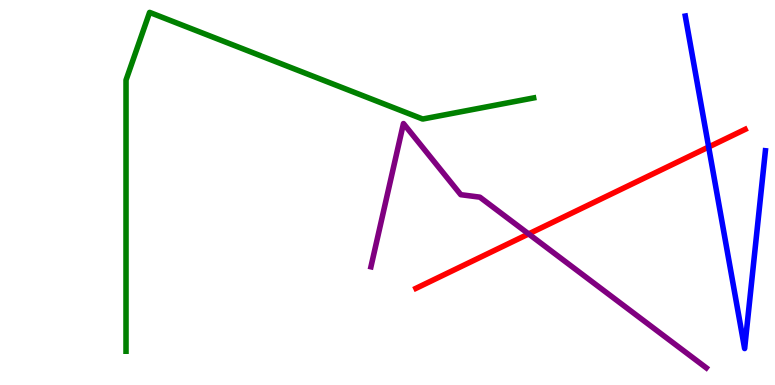[{'lines': ['blue', 'red'], 'intersections': [{'x': 9.14, 'y': 6.18}]}, {'lines': ['green', 'red'], 'intersections': []}, {'lines': ['purple', 'red'], 'intersections': [{'x': 6.82, 'y': 3.92}]}, {'lines': ['blue', 'green'], 'intersections': []}, {'lines': ['blue', 'purple'], 'intersections': []}, {'lines': ['green', 'purple'], 'intersections': []}]